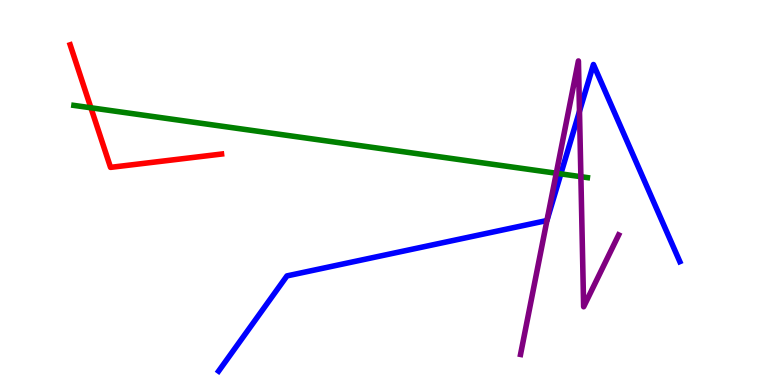[{'lines': ['blue', 'red'], 'intersections': []}, {'lines': ['green', 'red'], 'intersections': [{'x': 1.17, 'y': 7.2}]}, {'lines': ['purple', 'red'], 'intersections': []}, {'lines': ['blue', 'green'], 'intersections': [{'x': 7.24, 'y': 5.48}]}, {'lines': ['blue', 'purple'], 'intersections': [{'x': 7.06, 'y': 4.27}, {'x': 7.48, 'y': 7.11}]}, {'lines': ['green', 'purple'], 'intersections': [{'x': 7.18, 'y': 5.5}, {'x': 7.5, 'y': 5.41}]}]